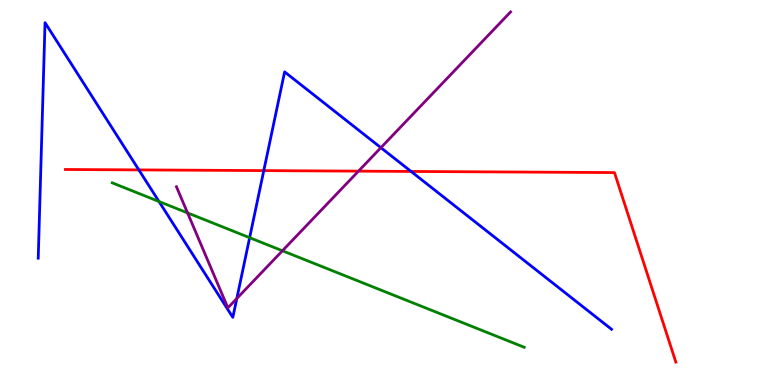[{'lines': ['blue', 'red'], 'intersections': [{'x': 1.79, 'y': 5.59}, {'x': 3.4, 'y': 5.57}, {'x': 5.3, 'y': 5.55}]}, {'lines': ['green', 'red'], 'intersections': []}, {'lines': ['purple', 'red'], 'intersections': [{'x': 4.63, 'y': 5.55}]}, {'lines': ['blue', 'green'], 'intersections': [{'x': 2.05, 'y': 4.77}, {'x': 3.22, 'y': 3.83}]}, {'lines': ['blue', 'purple'], 'intersections': [{'x': 3.06, 'y': 2.25}, {'x': 4.91, 'y': 6.16}]}, {'lines': ['green', 'purple'], 'intersections': [{'x': 2.42, 'y': 4.47}, {'x': 3.64, 'y': 3.49}]}]